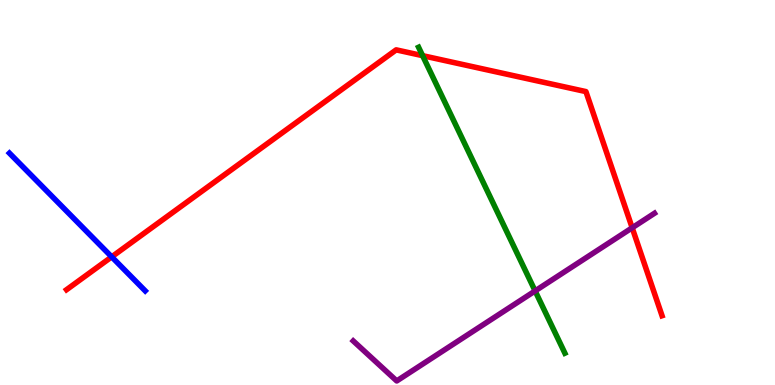[{'lines': ['blue', 'red'], 'intersections': [{'x': 1.44, 'y': 3.33}]}, {'lines': ['green', 'red'], 'intersections': [{'x': 5.45, 'y': 8.55}]}, {'lines': ['purple', 'red'], 'intersections': [{'x': 8.16, 'y': 4.08}]}, {'lines': ['blue', 'green'], 'intersections': []}, {'lines': ['blue', 'purple'], 'intersections': []}, {'lines': ['green', 'purple'], 'intersections': [{'x': 6.9, 'y': 2.44}]}]